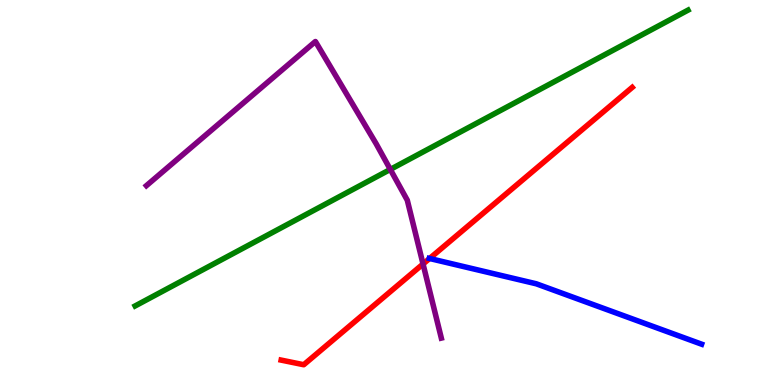[{'lines': ['blue', 'red'], 'intersections': [{'x': 5.54, 'y': 3.29}]}, {'lines': ['green', 'red'], 'intersections': []}, {'lines': ['purple', 'red'], 'intersections': [{'x': 5.46, 'y': 3.14}]}, {'lines': ['blue', 'green'], 'intersections': []}, {'lines': ['blue', 'purple'], 'intersections': []}, {'lines': ['green', 'purple'], 'intersections': [{'x': 5.04, 'y': 5.6}]}]